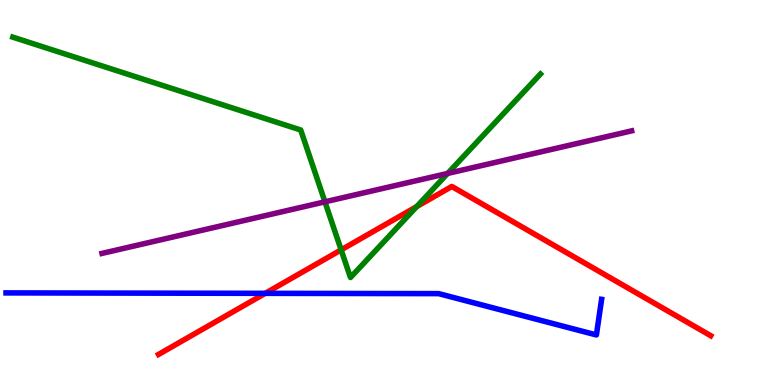[{'lines': ['blue', 'red'], 'intersections': [{'x': 3.42, 'y': 2.38}]}, {'lines': ['green', 'red'], 'intersections': [{'x': 4.4, 'y': 3.51}, {'x': 5.38, 'y': 4.63}]}, {'lines': ['purple', 'red'], 'intersections': []}, {'lines': ['blue', 'green'], 'intersections': []}, {'lines': ['blue', 'purple'], 'intersections': []}, {'lines': ['green', 'purple'], 'intersections': [{'x': 4.19, 'y': 4.76}, {'x': 5.78, 'y': 5.5}]}]